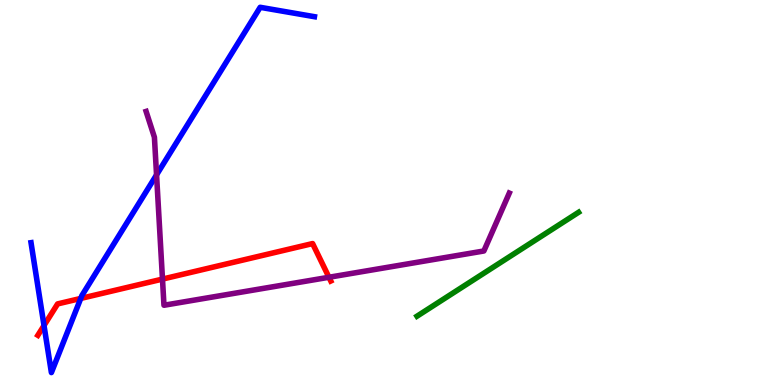[{'lines': ['blue', 'red'], 'intersections': [{'x': 0.568, 'y': 1.55}, {'x': 1.04, 'y': 2.25}]}, {'lines': ['green', 'red'], 'intersections': []}, {'lines': ['purple', 'red'], 'intersections': [{'x': 2.1, 'y': 2.75}, {'x': 4.24, 'y': 2.8}]}, {'lines': ['blue', 'green'], 'intersections': []}, {'lines': ['blue', 'purple'], 'intersections': [{'x': 2.02, 'y': 5.46}]}, {'lines': ['green', 'purple'], 'intersections': []}]